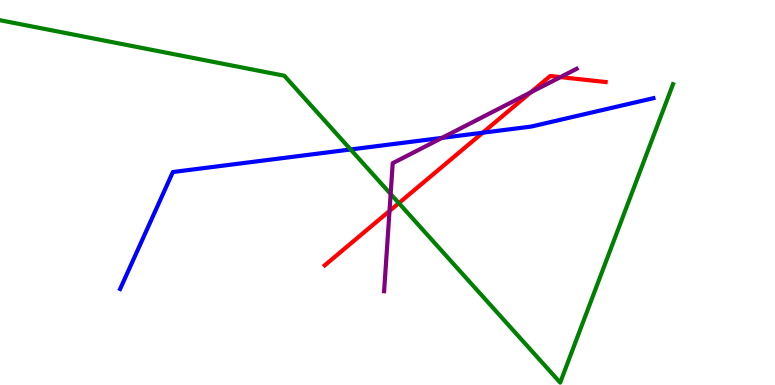[{'lines': ['blue', 'red'], 'intersections': [{'x': 6.23, 'y': 6.55}]}, {'lines': ['green', 'red'], 'intersections': [{'x': 5.15, 'y': 4.72}]}, {'lines': ['purple', 'red'], 'intersections': [{'x': 5.03, 'y': 4.52}, {'x': 6.85, 'y': 7.6}, {'x': 7.23, 'y': 8.0}]}, {'lines': ['blue', 'green'], 'intersections': [{'x': 4.52, 'y': 6.12}]}, {'lines': ['blue', 'purple'], 'intersections': [{'x': 5.7, 'y': 6.42}]}, {'lines': ['green', 'purple'], 'intersections': [{'x': 5.04, 'y': 4.96}]}]